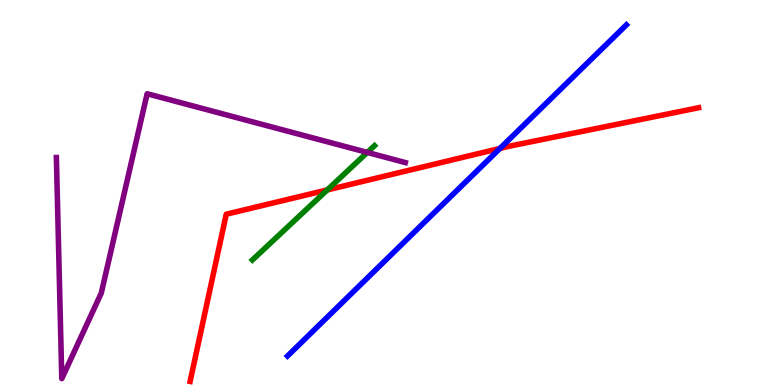[{'lines': ['blue', 'red'], 'intersections': [{'x': 6.45, 'y': 6.15}]}, {'lines': ['green', 'red'], 'intersections': [{'x': 4.22, 'y': 5.07}]}, {'lines': ['purple', 'red'], 'intersections': []}, {'lines': ['blue', 'green'], 'intersections': []}, {'lines': ['blue', 'purple'], 'intersections': []}, {'lines': ['green', 'purple'], 'intersections': [{'x': 4.74, 'y': 6.04}]}]